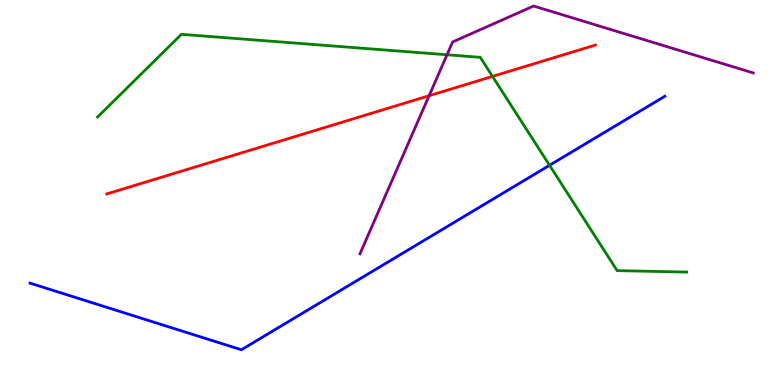[{'lines': ['blue', 'red'], 'intersections': []}, {'lines': ['green', 'red'], 'intersections': [{'x': 6.35, 'y': 8.02}]}, {'lines': ['purple', 'red'], 'intersections': [{'x': 5.54, 'y': 7.51}]}, {'lines': ['blue', 'green'], 'intersections': [{'x': 7.09, 'y': 5.71}]}, {'lines': ['blue', 'purple'], 'intersections': []}, {'lines': ['green', 'purple'], 'intersections': [{'x': 5.77, 'y': 8.58}]}]